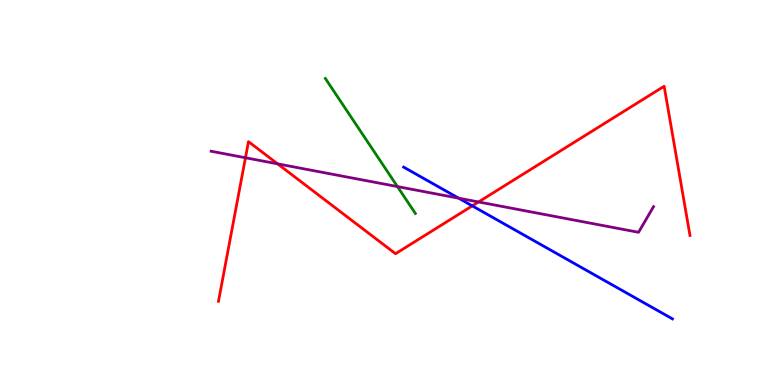[{'lines': ['blue', 'red'], 'intersections': [{'x': 6.09, 'y': 4.65}]}, {'lines': ['green', 'red'], 'intersections': []}, {'lines': ['purple', 'red'], 'intersections': [{'x': 3.17, 'y': 5.9}, {'x': 3.58, 'y': 5.74}, {'x': 6.17, 'y': 4.75}]}, {'lines': ['blue', 'green'], 'intersections': []}, {'lines': ['blue', 'purple'], 'intersections': [{'x': 5.92, 'y': 4.85}]}, {'lines': ['green', 'purple'], 'intersections': [{'x': 5.13, 'y': 5.15}]}]